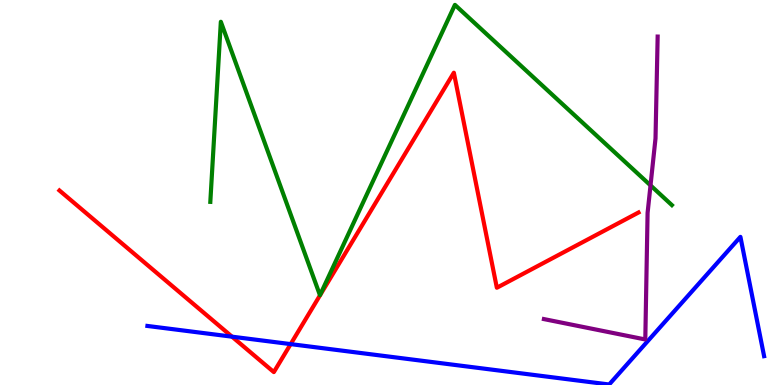[{'lines': ['blue', 'red'], 'intersections': [{'x': 2.99, 'y': 1.26}, {'x': 3.75, 'y': 1.06}]}, {'lines': ['green', 'red'], 'intersections': []}, {'lines': ['purple', 'red'], 'intersections': []}, {'lines': ['blue', 'green'], 'intersections': []}, {'lines': ['blue', 'purple'], 'intersections': []}, {'lines': ['green', 'purple'], 'intersections': [{'x': 8.39, 'y': 5.18}]}]